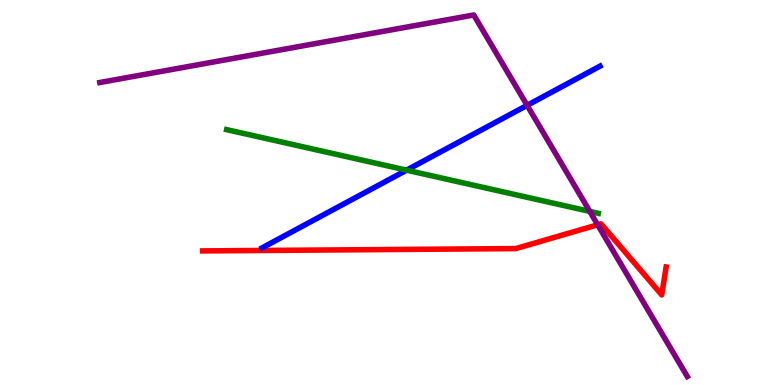[{'lines': ['blue', 'red'], 'intersections': []}, {'lines': ['green', 'red'], 'intersections': []}, {'lines': ['purple', 'red'], 'intersections': [{'x': 7.71, 'y': 4.16}]}, {'lines': ['blue', 'green'], 'intersections': [{'x': 5.25, 'y': 5.58}]}, {'lines': ['blue', 'purple'], 'intersections': [{'x': 6.8, 'y': 7.26}]}, {'lines': ['green', 'purple'], 'intersections': [{'x': 7.61, 'y': 4.51}]}]